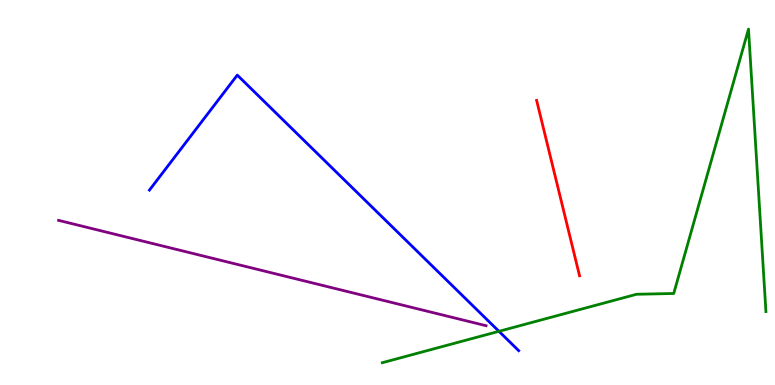[{'lines': ['blue', 'red'], 'intersections': []}, {'lines': ['green', 'red'], 'intersections': []}, {'lines': ['purple', 'red'], 'intersections': []}, {'lines': ['blue', 'green'], 'intersections': [{'x': 6.44, 'y': 1.39}]}, {'lines': ['blue', 'purple'], 'intersections': []}, {'lines': ['green', 'purple'], 'intersections': []}]